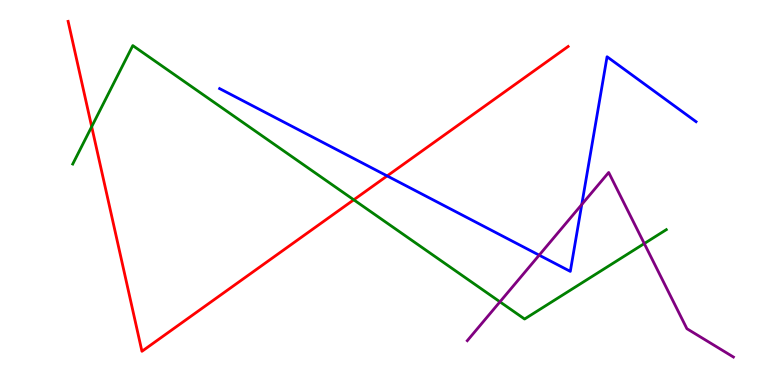[{'lines': ['blue', 'red'], 'intersections': [{'x': 5.0, 'y': 5.43}]}, {'lines': ['green', 'red'], 'intersections': [{'x': 1.18, 'y': 6.71}, {'x': 4.56, 'y': 4.81}]}, {'lines': ['purple', 'red'], 'intersections': []}, {'lines': ['blue', 'green'], 'intersections': []}, {'lines': ['blue', 'purple'], 'intersections': [{'x': 6.96, 'y': 3.37}, {'x': 7.51, 'y': 4.69}]}, {'lines': ['green', 'purple'], 'intersections': [{'x': 6.45, 'y': 2.16}, {'x': 8.31, 'y': 3.67}]}]